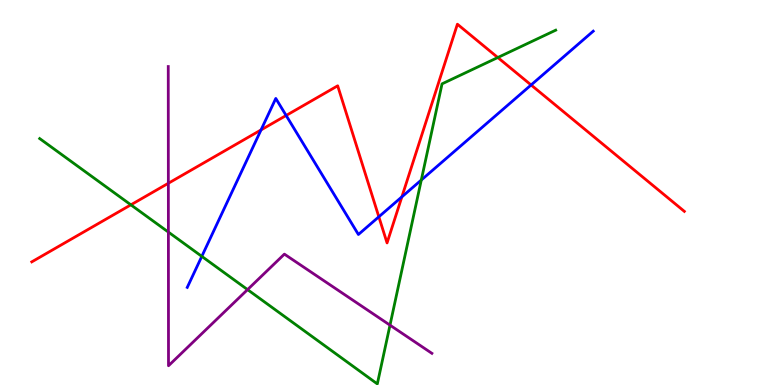[{'lines': ['blue', 'red'], 'intersections': [{'x': 3.37, 'y': 6.63}, {'x': 3.69, 'y': 7.0}, {'x': 4.89, 'y': 4.37}, {'x': 5.19, 'y': 4.89}, {'x': 6.85, 'y': 7.79}]}, {'lines': ['green', 'red'], 'intersections': [{'x': 1.69, 'y': 4.68}, {'x': 6.42, 'y': 8.51}]}, {'lines': ['purple', 'red'], 'intersections': [{'x': 2.17, 'y': 5.24}]}, {'lines': ['blue', 'green'], 'intersections': [{'x': 2.6, 'y': 3.34}, {'x': 5.44, 'y': 5.32}]}, {'lines': ['blue', 'purple'], 'intersections': []}, {'lines': ['green', 'purple'], 'intersections': [{'x': 2.17, 'y': 3.97}, {'x': 3.19, 'y': 2.48}, {'x': 5.03, 'y': 1.55}]}]